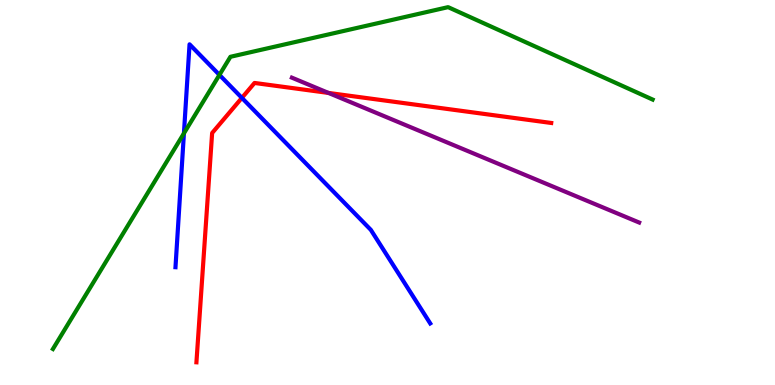[{'lines': ['blue', 'red'], 'intersections': [{'x': 3.12, 'y': 7.46}]}, {'lines': ['green', 'red'], 'intersections': []}, {'lines': ['purple', 'red'], 'intersections': [{'x': 4.24, 'y': 7.59}]}, {'lines': ['blue', 'green'], 'intersections': [{'x': 2.37, 'y': 6.54}, {'x': 2.83, 'y': 8.05}]}, {'lines': ['blue', 'purple'], 'intersections': []}, {'lines': ['green', 'purple'], 'intersections': []}]